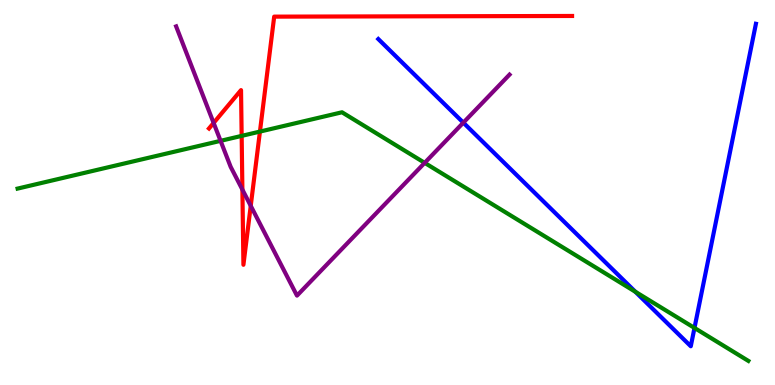[{'lines': ['blue', 'red'], 'intersections': []}, {'lines': ['green', 'red'], 'intersections': [{'x': 3.12, 'y': 6.47}, {'x': 3.35, 'y': 6.58}]}, {'lines': ['purple', 'red'], 'intersections': [{'x': 2.76, 'y': 6.81}, {'x': 3.13, 'y': 5.07}, {'x': 3.24, 'y': 4.65}]}, {'lines': ['blue', 'green'], 'intersections': [{'x': 8.2, 'y': 2.42}, {'x': 8.96, 'y': 1.48}]}, {'lines': ['blue', 'purple'], 'intersections': [{'x': 5.98, 'y': 6.81}]}, {'lines': ['green', 'purple'], 'intersections': [{'x': 2.85, 'y': 6.34}, {'x': 5.48, 'y': 5.77}]}]